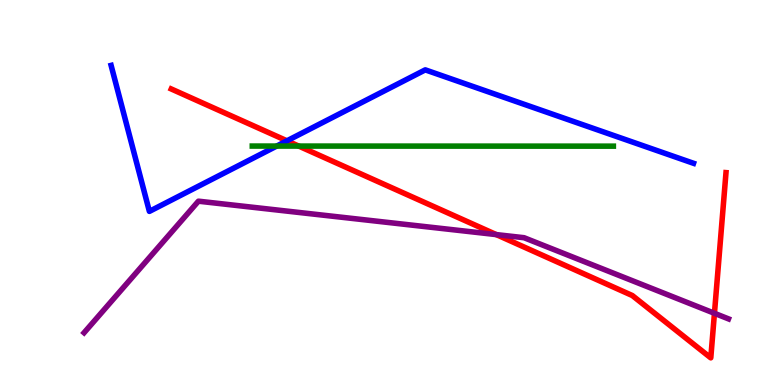[{'lines': ['blue', 'red'], 'intersections': [{'x': 3.7, 'y': 6.34}]}, {'lines': ['green', 'red'], 'intersections': [{'x': 3.85, 'y': 6.21}]}, {'lines': ['purple', 'red'], 'intersections': [{'x': 6.4, 'y': 3.91}, {'x': 9.22, 'y': 1.86}]}, {'lines': ['blue', 'green'], 'intersections': [{'x': 3.57, 'y': 6.21}]}, {'lines': ['blue', 'purple'], 'intersections': []}, {'lines': ['green', 'purple'], 'intersections': []}]